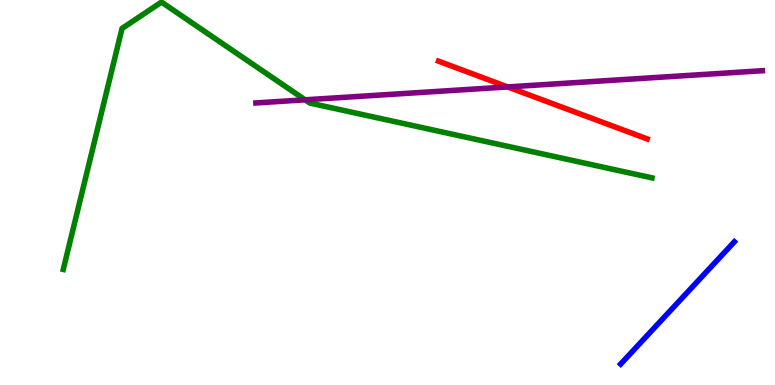[{'lines': ['blue', 'red'], 'intersections': []}, {'lines': ['green', 'red'], 'intersections': []}, {'lines': ['purple', 'red'], 'intersections': [{'x': 6.55, 'y': 7.74}]}, {'lines': ['blue', 'green'], 'intersections': []}, {'lines': ['blue', 'purple'], 'intersections': []}, {'lines': ['green', 'purple'], 'intersections': [{'x': 3.94, 'y': 7.41}]}]